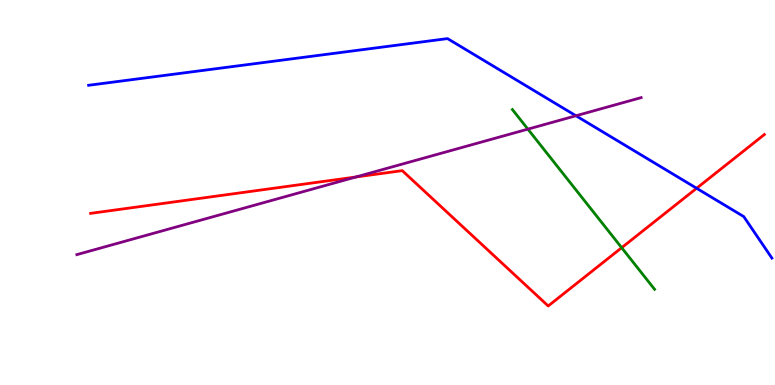[{'lines': ['blue', 'red'], 'intersections': [{'x': 8.99, 'y': 5.11}]}, {'lines': ['green', 'red'], 'intersections': [{'x': 8.02, 'y': 3.57}]}, {'lines': ['purple', 'red'], 'intersections': [{'x': 4.59, 'y': 5.4}]}, {'lines': ['blue', 'green'], 'intersections': []}, {'lines': ['blue', 'purple'], 'intersections': [{'x': 7.43, 'y': 6.99}]}, {'lines': ['green', 'purple'], 'intersections': [{'x': 6.81, 'y': 6.65}]}]